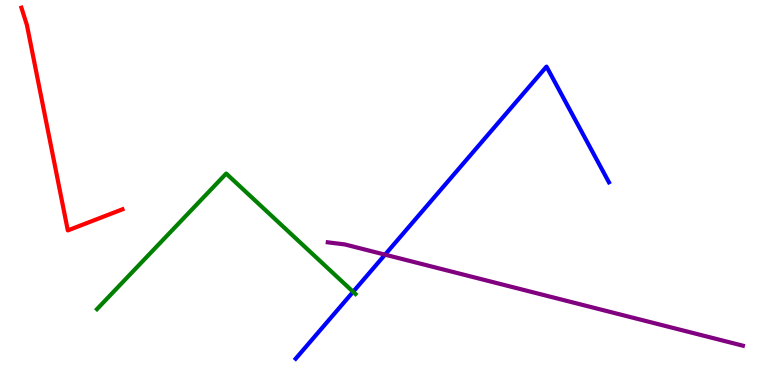[{'lines': ['blue', 'red'], 'intersections': []}, {'lines': ['green', 'red'], 'intersections': []}, {'lines': ['purple', 'red'], 'intersections': []}, {'lines': ['blue', 'green'], 'intersections': [{'x': 4.56, 'y': 2.42}]}, {'lines': ['blue', 'purple'], 'intersections': [{'x': 4.97, 'y': 3.39}]}, {'lines': ['green', 'purple'], 'intersections': []}]